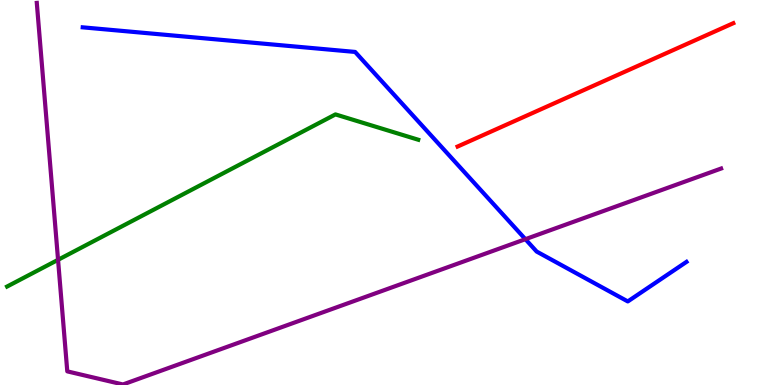[{'lines': ['blue', 'red'], 'intersections': []}, {'lines': ['green', 'red'], 'intersections': []}, {'lines': ['purple', 'red'], 'intersections': []}, {'lines': ['blue', 'green'], 'intersections': []}, {'lines': ['blue', 'purple'], 'intersections': [{'x': 6.78, 'y': 3.79}]}, {'lines': ['green', 'purple'], 'intersections': [{'x': 0.749, 'y': 3.25}]}]